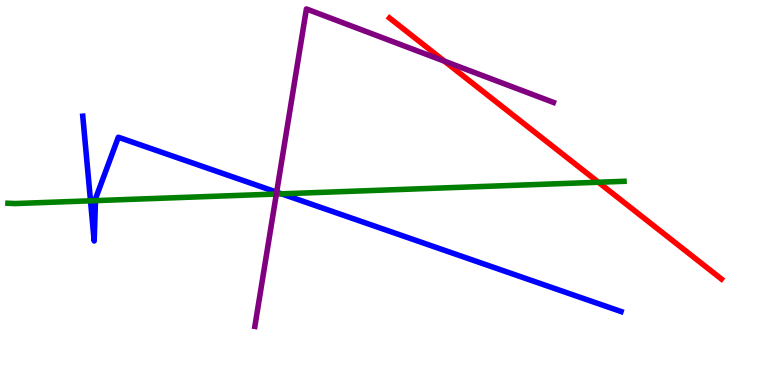[{'lines': ['blue', 'red'], 'intersections': []}, {'lines': ['green', 'red'], 'intersections': [{'x': 7.72, 'y': 5.27}]}, {'lines': ['purple', 'red'], 'intersections': [{'x': 5.73, 'y': 8.41}]}, {'lines': ['blue', 'green'], 'intersections': [{'x': 1.17, 'y': 4.78}, {'x': 1.23, 'y': 4.79}, {'x': 3.63, 'y': 4.97}]}, {'lines': ['blue', 'purple'], 'intersections': [{'x': 3.57, 'y': 5.01}]}, {'lines': ['green', 'purple'], 'intersections': [{'x': 3.57, 'y': 4.96}]}]